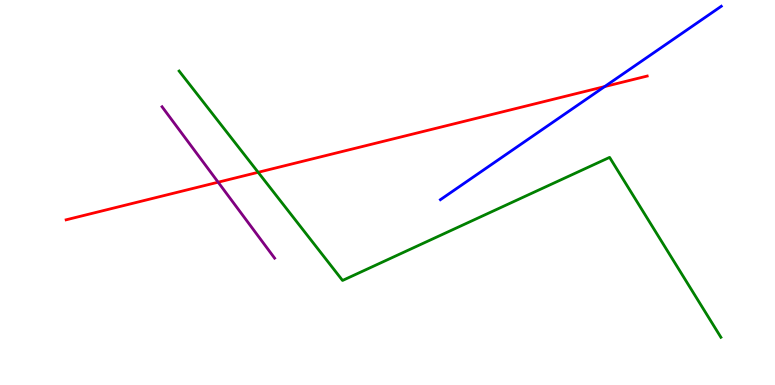[{'lines': ['blue', 'red'], 'intersections': [{'x': 7.8, 'y': 7.75}]}, {'lines': ['green', 'red'], 'intersections': [{'x': 3.33, 'y': 5.52}]}, {'lines': ['purple', 'red'], 'intersections': [{'x': 2.81, 'y': 5.27}]}, {'lines': ['blue', 'green'], 'intersections': []}, {'lines': ['blue', 'purple'], 'intersections': []}, {'lines': ['green', 'purple'], 'intersections': []}]